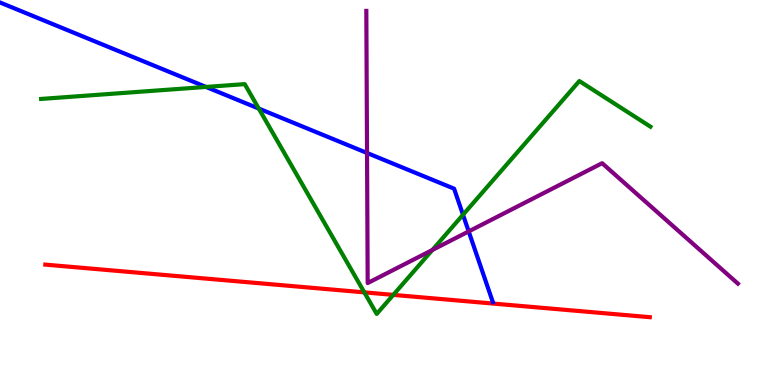[{'lines': ['blue', 'red'], 'intersections': []}, {'lines': ['green', 'red'], 'intersections': [{'x': 4.7, 'y': 2.41}, {'x': 5.07, 'y': 2.34}]}, {'lines': ['purple', 'red'], 'intersections': []}, {'lines': ['blue', 'green'], 'intersections': [{'x': 2.66, 'y': 7.74}, {'x': 3.34, 'y': 7.18}, {'x': 5.97, 'y': 4.42}]}, {'lines': ['blue', 'purple'], 'intersections': [{'x': 4.74, 'y': 6.03}, {'x': 6.05, 'y': 3.99}]}, {'lines': ['green', 'purple'], 'intersections': [{'x': 5.58, 'y': 3.51}]}]